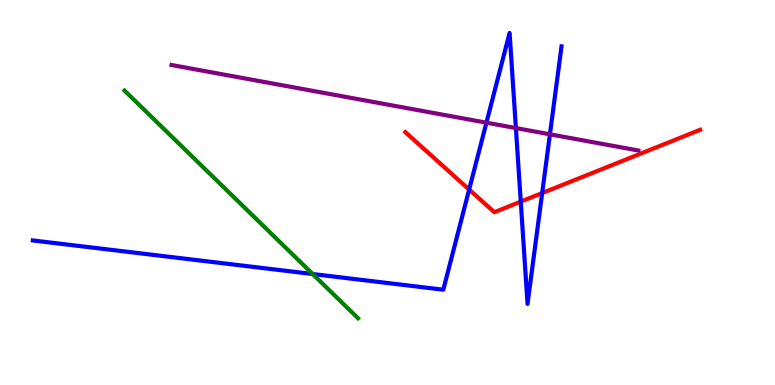[{'lines': ['blue', 'red'], 'intersections': [{'x': 6.05, 'y': 5.08}, {'x': 6.72, 'y': 4.76}, {'x': 7.0, 'y': 4.99}]}, {'lines': ['green', 'red'], 'intersections': []}, {'lines': ['purple', 'red'], 'intersections': []}, {'lines': ['blue', 'green'], 'intersections': [{'x': 4.03, 'y': 2.88}]}, {'lines': ['blue', 'purple'], 'intersections': [{'x': 6.28, 'y': 6.81}, {'x': 6.66, 'y': 6.67}, {'x': 7.1, 'y': 6.51}]}, {'lines': ['green', 'purple'], 'intersections': []}]